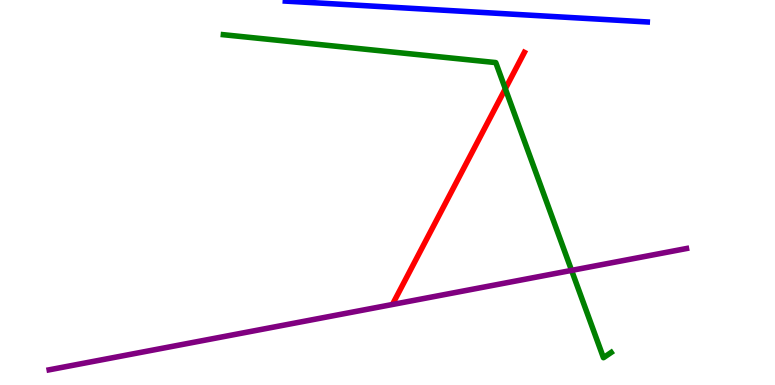[{'lines': ['blue', 'red'], 'intersections': []}, {'lines': ['green', 'red'], 'intersections': [{'x': 6.52, 'y': 7.69}]}, {'lines': ['purple', 'red'], 'intersections': []}, {'lines': ['blue', 'green'], 'intersections': []}, {'lines': ['blue', 'purple'], 'intersections': []}, {'lines': ['green', 'purple'], 'intersections': [{'x': 7.38, 'y': 2.98}]}]